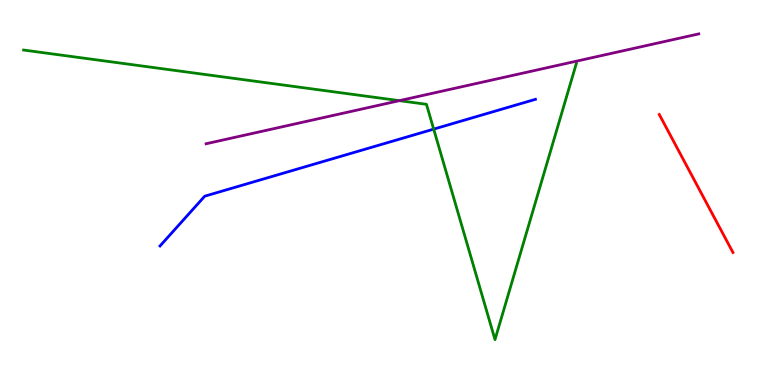[{'lines': ['blue', 'red'], 'intersections': []}, {'lines': ['green', 'red'], 'intersections': []}, {'lines': ['purple', 'red'], 'intersections': []}, {'lines': ['blue', 'green'], 'intersections': [{'x': 5.6, 'y': 6.65}]}, {'lines': ['blue', 'purple'], 'intersections': []}, {'lines': ['green', 'purple'], 'intersections': [{'x': 5.15, 'y': 7.39}]}]